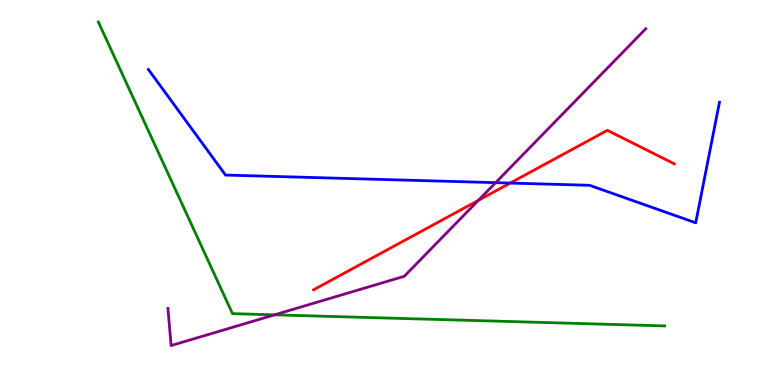[{'lines': ['blue', 'red'], 'intersections': [{'x': 6.58, 'y': 5.25}]}, {'lines': ['green', 'red'], 'intersections': []}, {'lines': ['purple', 'red'], 'intersections': [{'x': 6.17, 'y': 4.8}]}, {'lines': ['blue', 'green'], 'intersections': []}, {'lines': ['blue', 'purple'], 'intersections': [{'x': 6.4, 'y': 5.26}]}, {'lines': ['green', 'purple'], 'intersections': [{'x': 3.54, 'y': 1.82}]}]